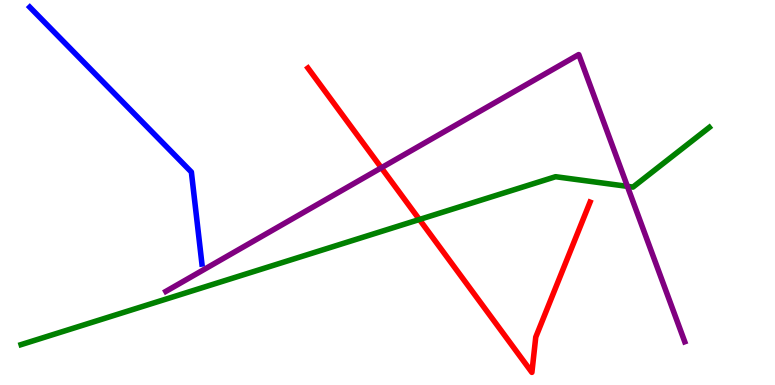[{'lines': ['blue', 'red'], 'intersections': []}, {'lines': ['green', 'red'], 'intersections': [{'x': 5.41, 'y': 4.3}]}, {'lines': ['purple', 'red'], 'intersections': [{'x': 4.92, 'y': 5.64}]}, {'lines': ['blue', 'green'], 'intersections': []}, {'lines': ['blue', 'purple'], 'intersections': []}, {'lines': ['green', 'purple'], 'intersections': [{'x': 8.1, 'y': 5.16}]}]